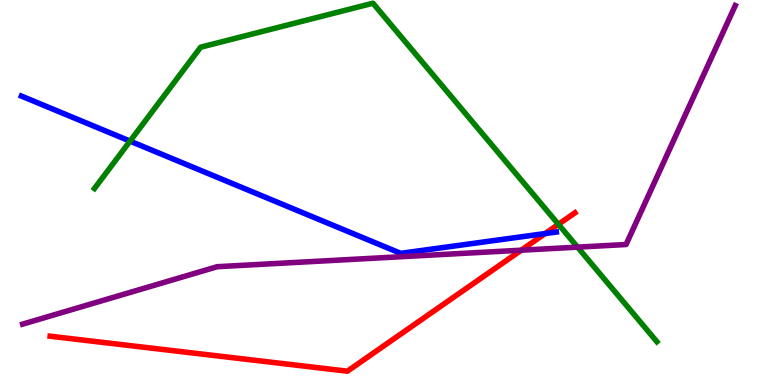[{'lines': ['blue', 'red'], 'intersections': [{'x': 7.03, 'y': 3.93}]}, {'lines': ['green', 'red'], 'intersections': [{'x': 7.21, 'y': 4.17}]}, {'lines': ['purple', 'red'], 'intersections': [{'x': 6.73, 'y': 3.5}]}, {'lines': ['blue', 'green'], 'intersections': [{'x': 1.68, 'y': 6.33}]}, {'lines': ['blue', 'purple'], 'intersections': []}, {'lines': ['green', 'purple'], 'intersections': [{'x': 7.45, 'y': 3.58}]}]